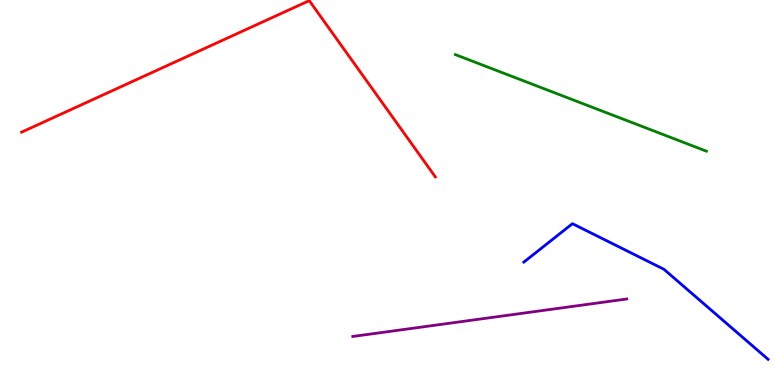[{'lines': ['blue', 'red'], 'intersections': []}, {'lines': ['green', 'red'], 'intersections': []}, {'lines': ['purple', 'red'], 'intersections': []}, {'lines': ['blue', 'green'], 'intersections': []}, {'lines': ['blue', 'purple'], 'intersections': []}, {'lines': ['green', 'purple'], 'intersections': []}]